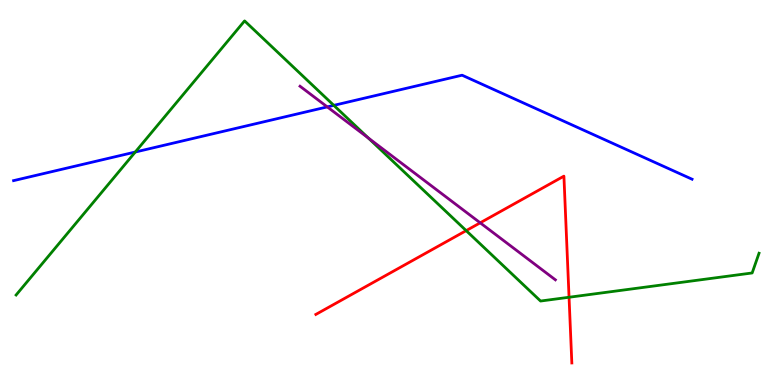[{'lines': ['blue', 'red'], 'intersections': []}, {'lines': ['green', 'red'], 'intersections': [{'x': 6.02, 'y': 4.01}, {'x': 7.34, 'y': 2.28}]}, {'lines': ['purple', 'red'], 'intersections': [{'x': 6.2, 'y': 4.21}]}, {'lines': ['blue', 'green'], 'intersections': [{'x': 1.75, 'y': 6.05}, {'x': 4.31, 'y': 7.26}]}, {'lines': ['blue', 'purple'], 'intersections': [{'x': 4.22, 'y': 7.22}]}, {'lines': ['green', 'purple'], 'intersections': [{'x': 4.75, 'y': 6.42}]}]